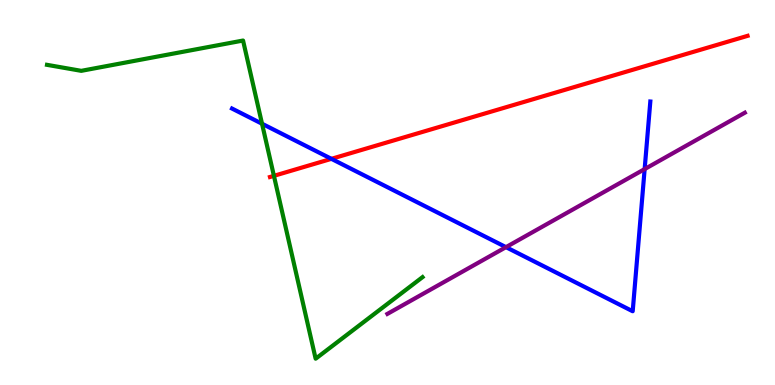[{'lines': ['blue', 'red'], 'intersections': [{'x': 4.28, 'y': 5.87}]}, {'lines': ['green', 'red'], 'intersections': [{'x': 3.53, 'y': 5.43}]}, {'lines': ['purple', 'red'], 'intersections': []}, {'lines': ['blue', 'green'], 'intersections': [{'x': 3.38, 'y': 6.79}]}, {'lines': ['blue', 'purple'], 'intersections': [{'x': 6.53, 'y': 3.58}, {'x': 8.32, 'y': 5.61}]}, {'lines': ['green', 'purple'], 'intersections': []}]